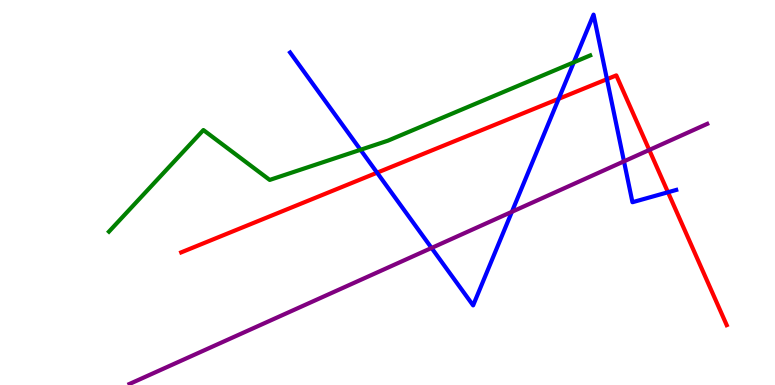[{'lines': ['blue', 'red'], 'intersections': [{'x': 4.87, 'y': 5.51}, {'x': 7.21, 'y': 7.43}, {'x': 7.83, 'y': 7.94}, {'x': 8.62, 'y': 5.01}]}, {'lines': ['green', 'red'], 'intersections': []}, {'lines': ['purple', 'red'], 'intersections': [{'x': 8.38, 'y': 6.1}]}, {'lines': ['blue', 'green'], 'intersections': [{'x': 4.65, 'y': 6.11}, {'x': 7.4, 'y': 8.38}]}, {'lines': ['blue', 'purple'], 'intersections': [{'x': 5.57, 'y': 3.56}, {'x': 6.6, 'y': 4.5}, {'x': 8.05, 'y': 5.81}]}, {'lines': ['green', 'purple'], 'intersections': []}]